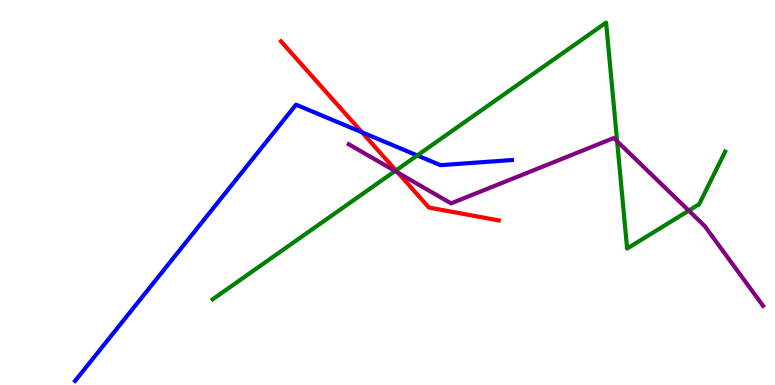[{'lines': ['blue', 'red'], 'intersections': [{'x': 4.67, 'y': 6.56}]}, {'lines': ['green', 'red'], 'intersections': [{'x': 5.11, 'y': 5.57}]}, {'lines': ['purple', 'red'], 'intersections': [{'x': 5.13, 'y': 5.52}]}, {'lines': ['blue', 'green'], 'intersections': [{'x': 5.38, 'y': 5.96}]}, {'lines': ['blue', 'purple'], 'intersections': []}, {'lines': ['green', 'purple'], 'intersections': [{'x': 5.1, 'y': 5.56}, {'x': 7.96, 'y': 6.33}, {'x': 8.89, 'y': 4.53}]}]